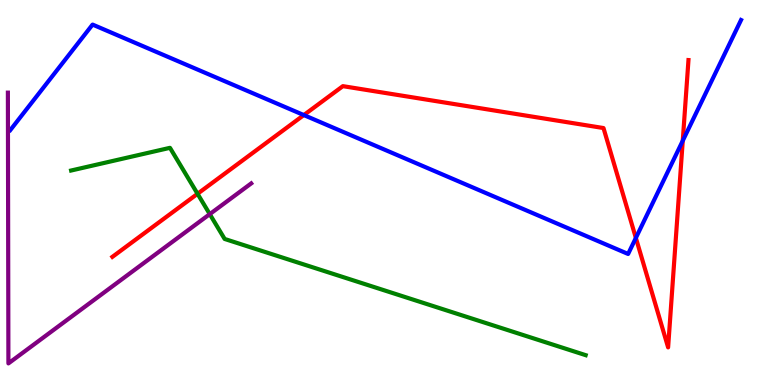[{'lines': ['blue', 'red'], 'intersections': [{'x': 3.92, 'y': 7.01}, {'x': 8.2, 'y': 3.82}, {'x': 8.81, 'y': 6.34}]}, {'lines': ['green', 'red'], 'intersections': [{'x': 2.55, 'y': 4.97}]}, {'lines': ['purple', 'red'], 'intersections': []}, {'lines': ['blue', 'green'], 'intersections': []}, {'lines': ['blue', 'purple'], 'intersections': []}, {'lines': ['green', 'purple'], 'intersections': [{'x': 2.71, 'y': 4.44}]}]